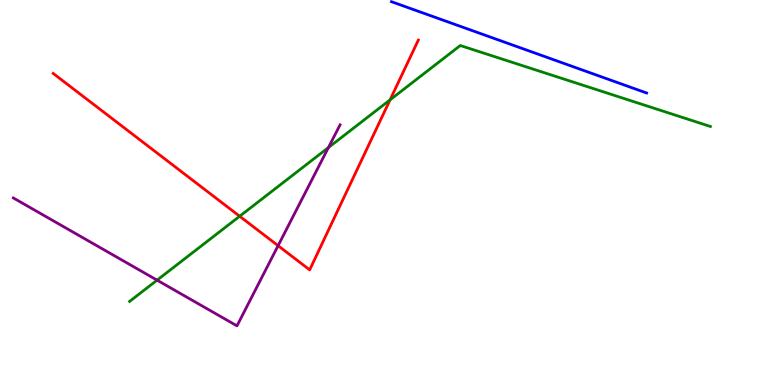[{'lines': ['blue', 'red'], 'intersections': []}, {'lines': ['green', 'red'], 'intersections': [{'x': 3.09, 'y': 4.38}, {'x': 5.03, 'y': 7.41}]}, {'lines': ['purple', 'red'], 'intersections': [{'x': 3.59, 'y': 3.62}]}, {'lines': ['blue', 'green'], 'intersections': []}, {'lines': ['blue', 'purple'], 'intersections': []}, {'lines': ['green', 'purple'], 'intersections': [{'x': 2.03, 'y': 2.72}, {'x': 4.24, 'y': 6.17}]}]